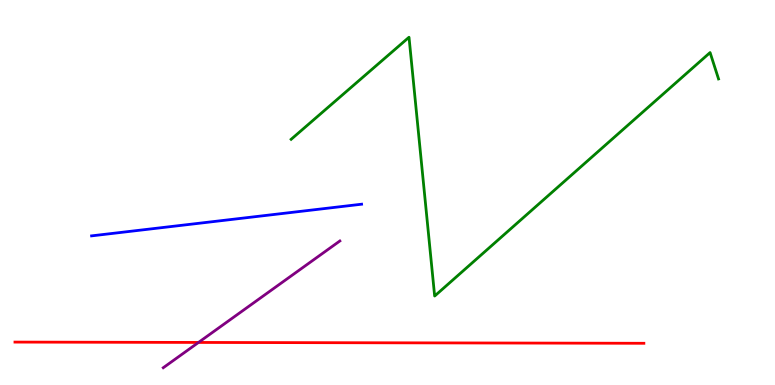[{'lines': ['blue', 'red'], 'intersections': []}, {'lines': ['green', 'red'], 'intersections': []}, {'lines': ['purple', 'red'], 'intersections': [{'x': 2.56, 'y': 1.11}]}, {'lines': ['blue', 'green'], 'intersections': []}, {'lines': ['blue', 'purple'], 'intersections': []}, {'lines': ['green', 'purple'], 'intersections': []}]